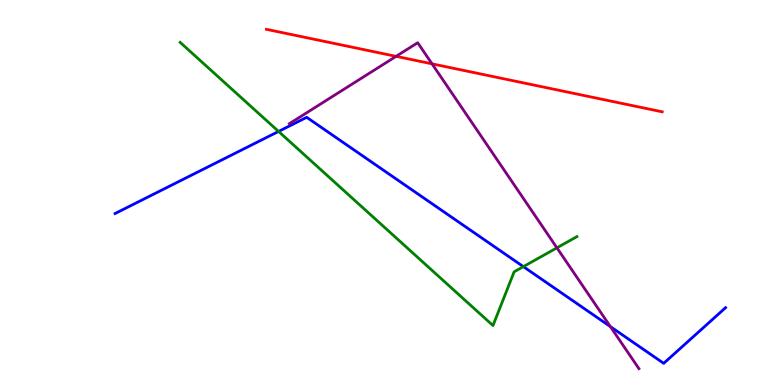[{'lines': ['blue', 'red'], 'intersections': []}, {'lines': ['green', 'red'], 'intersections': []}, {'lines': ['purple', 'red'], 'intersections': [{'x': 5.11, 'y': 8.54}, {'x': 5.57, 'y': 8.34}]}, {'lines': ['blue', 'green'], 'intersections': [{'x': 3.59, 'y': 6.59}, {'x': 6.75, 'y': 3.07}]}, {'lines': ['blue', 'purple'], 'intersections': [{'x': 7.88, 'y': 1.52}]}, {'lines': ['green', 'purple'], 'intersections': [{'x': 7.19, 'y': 3.56}]}]